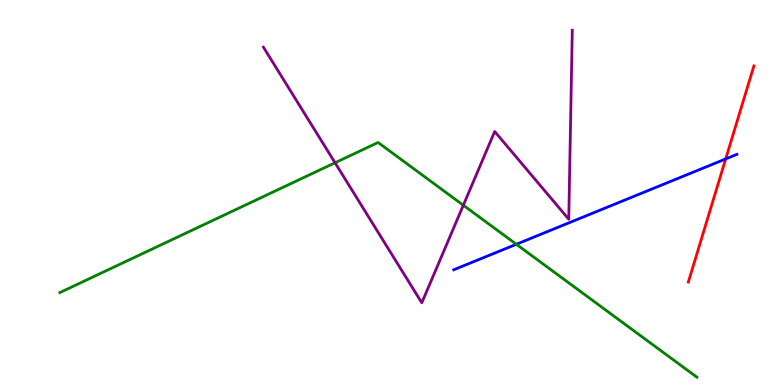[{'lines': ['blue', 'red'], 'intersections': [{'x': 9.36, 'y': 5.87}]}, {'lines': ['green', 'red'], 'intersections': []}, {'lines': ['purple', 'red'], 'intersections': []}, {'lines': ['blue', 'green'], 'intersections': [{'x': 6.66, 'y': 3.66}]}, {'lines': ['blue', 'purple'], 'intersections': []}, {'lines': ['green', 'purple'], 'intersections': [{'x': 4.32, 'y': 5.77}, {'x': 5.98, 'y': 4.67}]}]